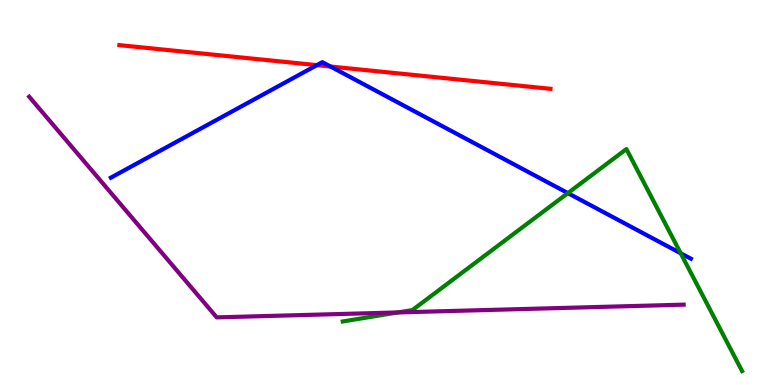[{'lines': ['blue', 'red'], 'intersections': [{'x': 4.09, 'y': 8.31}, {'x': 4.26, 'y': 8.27}]}, {'lines': ['green', 'red'], 'intersections': []}, {'lines': ['purple', 'red'], 'intersections': []}, {'lines': ['blue', 'green'], 'intersections': [{'x': 7.33, 'y': 4.98}, {'x': 8.78, 'y': 3.42}]}, {'lines': ['blue', 'purple'], 'intersections': []}, {'lines': ['green', 'purple'], 'intersections': [{'x': 5.13, 'y': 1.88}]}]